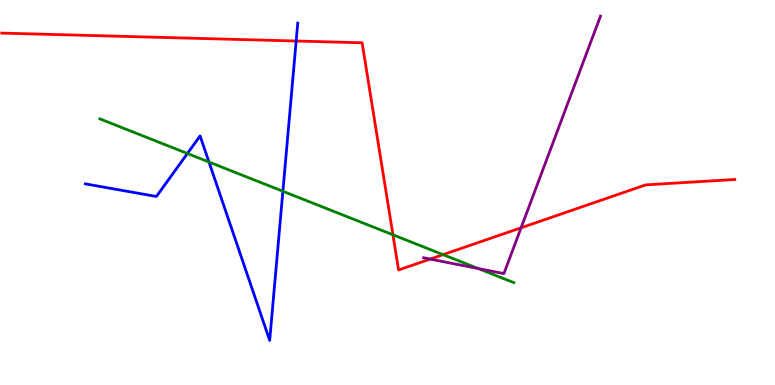[{'lines': ['blue', 'red'], 'intersections': [{'x': 3.82, 'y': 8.93}]}, {'lines': ['green', 'red'], 'intersections': [{'x': 5.07, 'y': 3.9}, {'x': 5.72, 'y': 3.39}]}, {'lines': ['purple', 'red'], 'intersections': [{'x': 5.55, 'y': 3.27}, {'x': 6.72, 'y': 4.08}]}, {'lines': ['blue', 'green'], 'intersections': [{'x': 2.42, 'y': 6.01}, {'x': 2.7, 'y': 5.79}, {'x': 3.65, 'y': 5.03}]}, {'lines': ['blue', 'purple'], 'intersections': []}, {'lines': ['green', 'purple'], 'intersections': [{'x': 6.17, 'y': 3.02}]}]